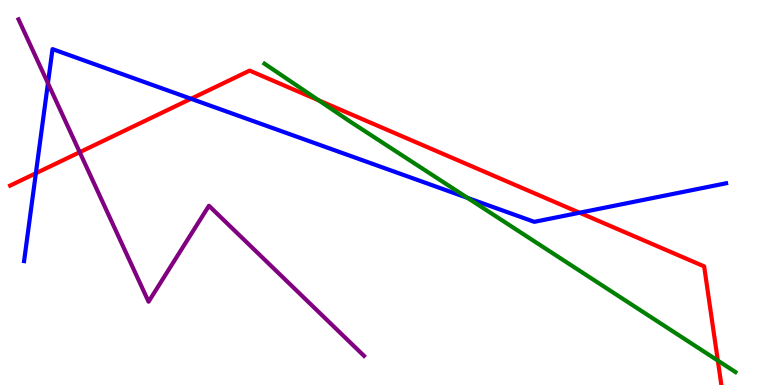[{'lines': ['blue', 'red'], 'intersections': [{'x': 0.463, 'y': 5.5}, {'x': 2.46, 'y': 7.43}, {'x': 7.48, 'y': 4.47}]}, {'lines': ['green', 'red'], 'intersections': [{'x': 4.11, 'y': 7.39}, {'x': 9.26, 'y': 0.634}]}, {'lines': ['purple', 'red'], 'intersections': [{'x': 1.03, 'y': 6.05}]}, {'lines': ['blue', 'green'], 'intersections': [{'x': 6.03, 'y': 4.86}]}, {'lines': ['blue', 'purple'], 'intersections': [{'x': 0.619, 'y': 7.84}]}, {'lines': ['green', 'purple'], 'intersections': []}]